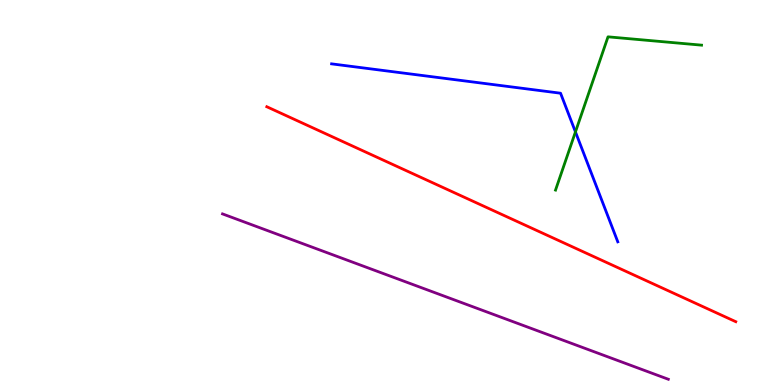[{'lines': ['blue', 'red'], 'intersections': []}, {'lines': ['green', 'red'], 'intersections': []}, {'lines': ['purple', 'red'], 'intersections': []}, {'lines': ['blue', 'green'], 'intersections': [{'x': 7.43, 'y': 6.57}]}, {'lines': ['blue', 'purple'], 'intersections': []}, {'lines': ['green', 'purple'], 'intersections': []}]